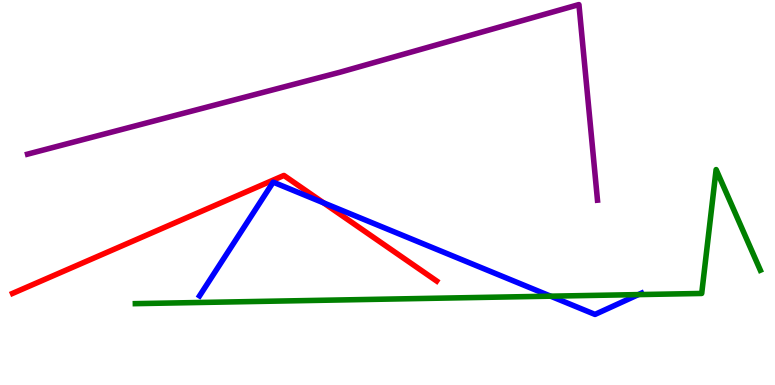[{'lines': ['blue', 'red'], 'intersections': [{'x': 4.17, 'y': 4.73}]}, {'lines': ['green', 'red'], 'intersections': []}, {'lines': ['purple', 'red'], 'intersections': []}, {'lines': ['blue', 'green'], 'intersections': [{'x': 7.1, 'y': 2.31}, {'x': 8.24, 'y': 2.35}]}, {'lines': ['blue', 'purple'], 'intersections': []}, {'lines': ['green', 'purple'], 'intersections': []}]